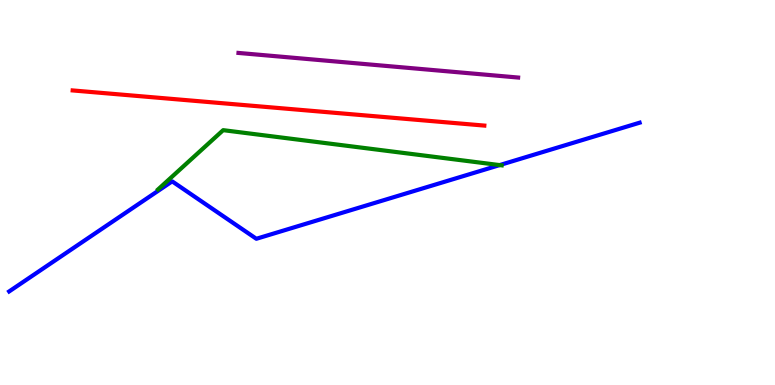[{'lines': ['blue', 'red'], 'intersections': []}, {'lines': ['green', 'red'], 'intersections': []}, {'lines': ['purple', 'red'], 'intersections': []}, {'lines': ['blue', 'green'], 'intersections': [{'x': 6.45, 'y': 5.71}]}, {'lines': ['blue', 'purple'], 'intersections': []}, {'lines': ['green', 'purple'], 'intersections': []}]